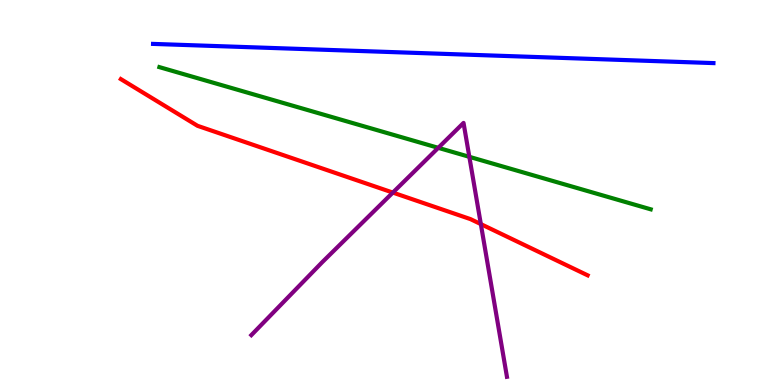[{'lines': ['blue', 'red'], 'intersections': []}, {'lines': ['green', 'red'], 'intersections': []}, {'lines': ['purple', 'red'], 'intersections': [{'x': 5.07, 'y': 5.0}, {'x': 6.2, 'y': 4.18}]}, {'lines': ['blue', 'green'], 'intersections': []}, {'lines': ['blue', 'purple'], 'intersections': []}, {'lines': ['green', 'purple'], 'intersections': [{'x': 5.66, 'y': 6.16}, {'x': 6.06, 'y': 5.93}]}]